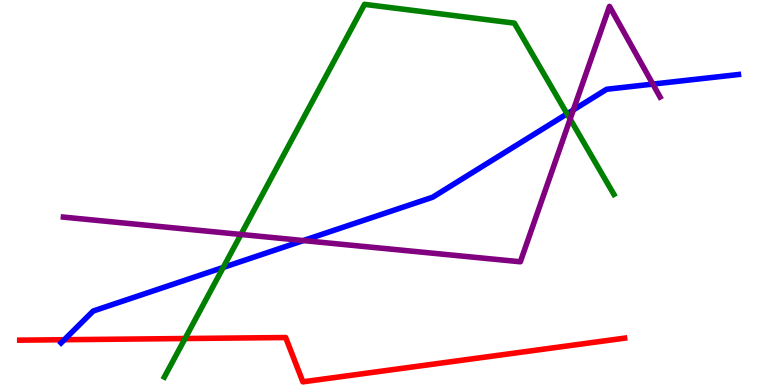[{'lines': ['blue', 'red'], 'intersections': [{'x': 0.83, 'y': 1.18}]}, {'lines': ['green', 'red'], 'intersections': [{'x': 2.39, 'y': 1.21}]}, {'lines': ['purple', 'red'], 'intersections': []}, {'lines': ['blue', 'green'], 'intersections': [{'x': 2.88, 'y': 3.05}, {'x': 7.32, 'y': 7.04}]}, {'lines': ['blue', 'purple'], 'intersections': [{'x': 3.91, 'y': 3.75}, {'x': 7.4, 'y': 7.14}, {'x': 8.42, 'y': 7.82}]}, {'lines': ['green', 'purple'], 'intersections': [{'x': 3.11, 'y': 3.91}, {'x': 7.36, 'y': 6.91}]}]